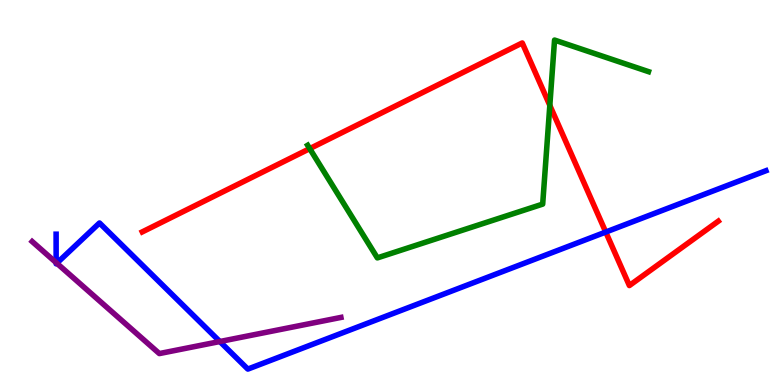[{'lines': ['blue', 'red'], 'intersections': [{'x': 7.82, 'y': 3.97}]}, {'lines': ['green', 'red'], 'intersections': [{'x': 4.0, 'y': 6.14}, {'x': 7.09, 'y': 7.26}]}, {'lines': ['purple', 'red'], 'intersections': []}, {'lines': ['blue', 'green'], 'intersections': []}, {'lines': ['blue', 'purple'], 'intersections': [{'x': 0.724, 'y': 3.18}, {'x': 0.733, 'y': 3.16}, {'x': 2.84, 'y': 1.13}]}, {'lines': ['green', 'purple'], 'intersections': []}]